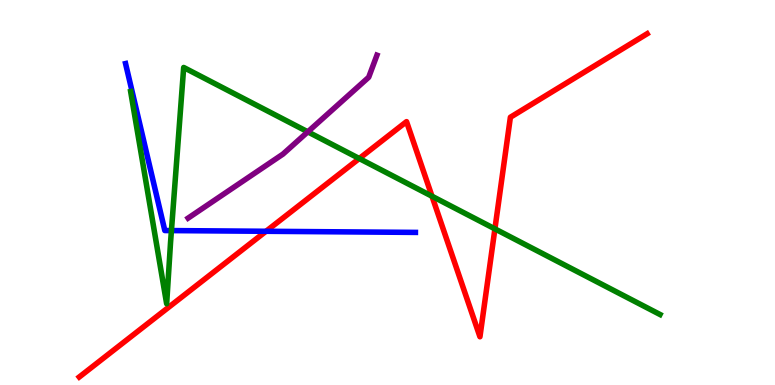[{'lines': ['blue', 'red'], 'intersections': [{'x': 3.43, 'y': 3.99}]}, {'lines': ['green', 'red'], 'intersections': [{'x': 4.64, 'y': 5.88}, {'x': 5.57, 'y': 4.9}, {'x': 6.39, 'y': 4.06}]}, {'lines': ['purple', 'red'], 'intersections': []}, {'lines': ['blue', 'green'], 'intersections': [{'x': 2.21, 'y': 4.01}]}, {'lines': ['blue', 'purple'], 'intersections': []}, {'lines': ['green', 'purple'], 'intersections': [{'x': 3.97, 'y': 6.58}]}]